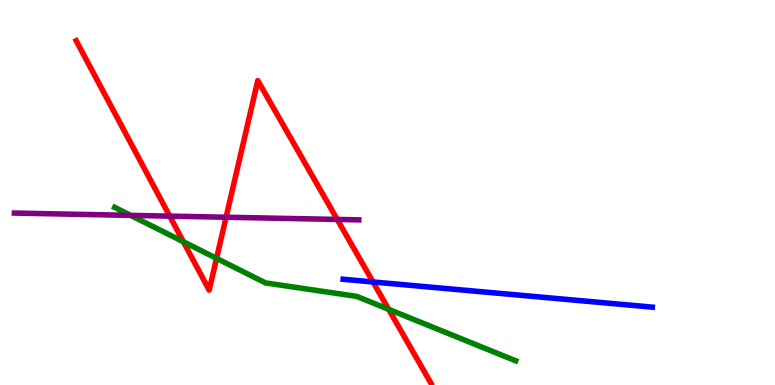[{'lines': ['blue', 'red'], 'intersections': [{'x': 4.81, 'y': 2.68}]}, {'lines': ['green', 'red'], 'intersections': [{'x': 2.37, 'y': 3.72}, {'x': 2.79, 'y': 3.29}, {'x': 5.02, 'y': 1.97}]}, {'lines': ['purple', 'red'], 'intersections': [{'x': 2.19, 'y': 4.39}, {'x': 2.92, 'y': 4.36}, {'x': 4.35, 'y': 4.3}]}, {'lines': ['blue', 'green'], 'intersections': []}, {'lines': ['blue', 'purple'], 'intersections': []}, {'lines': ['green', 'purple'], 'intersections': [{'x': 1.69, 'y': 4.41}]}]